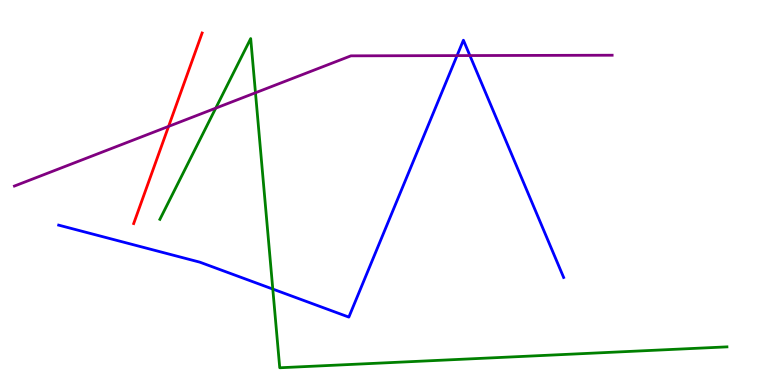[{'lines': ['blue', 'red'], 'intersections': []}, {'lines': ['green', 'red'], 'intersections': []}, {'lines': ['purple', 'red'], 'intersections': [{'x': 2.18, 'y': 6.72}]}, {'lines': ['blue', 'green'], 'intersections': [{'x': 3.52, 'y': 2.49}]}, {'lines': ['blue', 'purple'], 'intersections': [{'x': 5.9, 'y': 8.56}, {'x': 6.06, 'y': 8.56}]}, {'lines': ['green', 'purple'], 'intersections': [{'x': 2.78, 'y': 7.19}, {'x': 3.3, 'y': 7.59}]}]